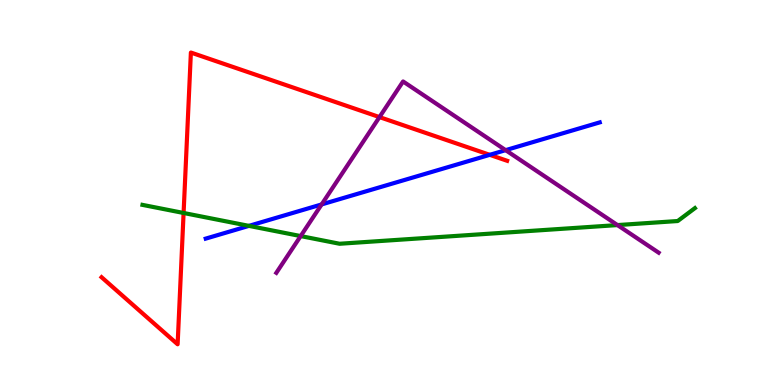[{'lines': ['blue', 'red'], 'intersections': [{'x': 6.32, 'y': 5.98}]}, {'lines': ['green', 'red'], 'intersections': [{'x': 2.37, 'y': 4.47}]}, {'lines': ['purple', 'red'], 'intersections': [{'x': 4.9, 'y': 6.96}]}, {'lines': ['blue', 'green'], 'intersections': [{'x': 3.21, 'y': 4.13}]}, {'lines': ['blue', 'purple'], 'intersections': [{'x': 4.15, 'y': 4.69}, {'x': 6.52, 'y': 6.1}]}, {'lines': ['green', 'purple'], 'intersections': [{'x': 3.88, 'y': 3.87}, {'x': 7.97, 'y': 4.15}]}]